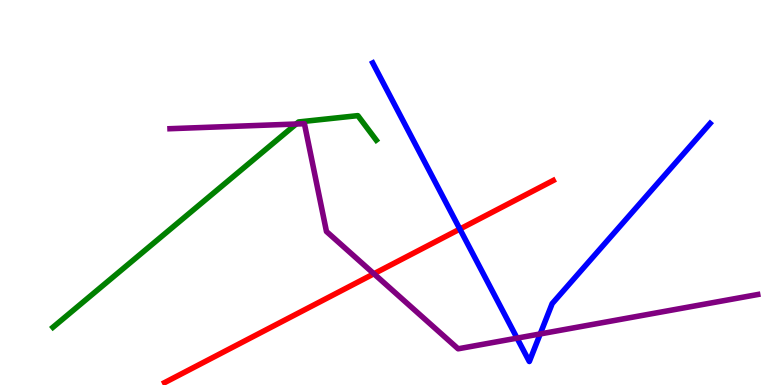[{'lines': ['blue', 'red'], 'intersections': [{'x': 5.93, 'y': 4.05}]}, {'lines': ['green', 'red'], 'intersections': []}, {'lines': ['purple', 'red'], 'intersections': [{'x': 4.82, 'y': 2.89}]}, {'lines': ['blue', 'green'], 'intersections': []}, {'lines': ['blue', 'purple'], 'intersections': [{'x': 6.67, 'y': 1.22}, {'x': 6.97, 'y': 1.33}]}, {'lines': ['green', 'purple'], 'intersections': [{'x': 3.82, 'y': 6.78}]}]